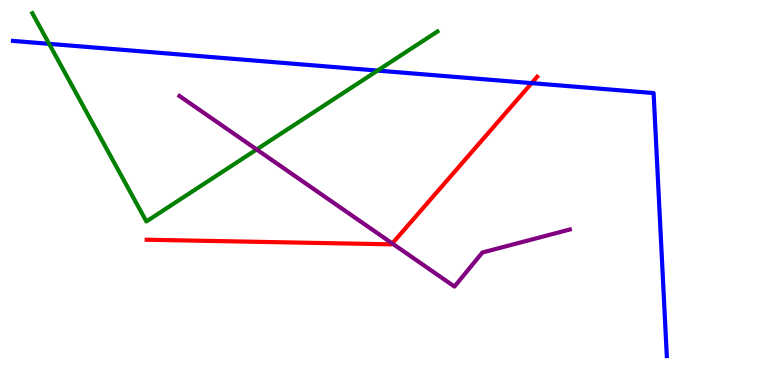[{'lines': ['blue', 'red'], 'intersections': [{'x': 6.86, 'y': 7.84}]}, {'lines': ['green', 'red'], 'intersections': []}, {'lines': ['purple', 'red'], 'intersections': [{'x': 5.06, 'y': 3.68}]}, {'lines': ['blue', 'green'], 'intersections': [{'x': 0.634, 'y': 8.86}, {'x': 4.87, 'y': 8.17}]}, {'lines': ['blue', 'purple'], 'intersections': []}, {'lines': ['green', 'purple'], 'intersections': [{'x': 3.31, 'y': 6.12}]}]